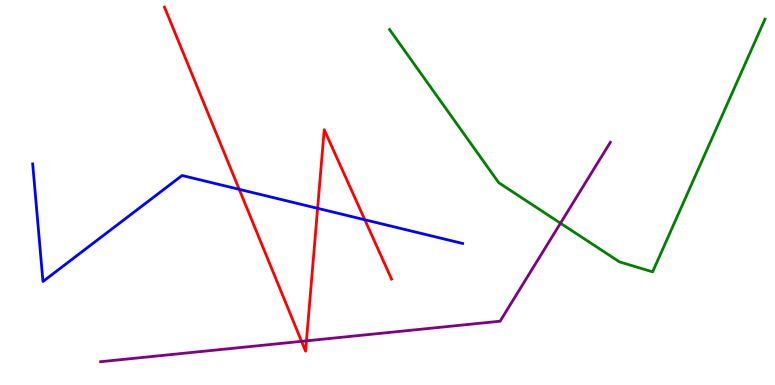[{'lines': ['blue', 'red'], 'intersections': [{'x': 3.09, 'y': 5.08}, {'x': 4.1, 'y': 4.59}, {'x': 4.71, 'y': 4.29}]}, {'lines': ['green', 'red'], 'intersections': []}, {'lines': ['purple', 'red'], 'intersections': [{'x': 3.89, 'y': 1.13}, {'x': 3.95, 'y': 1.15}]}, {'lines': ['blue', 'green'], 'intersections': []}, {'lines': ['blue', 'purple'], 'intersections': []}, {'lines': ['green', 'purple'], 'intersections': [{'x': 7.23, 'y': 4.2}]}]